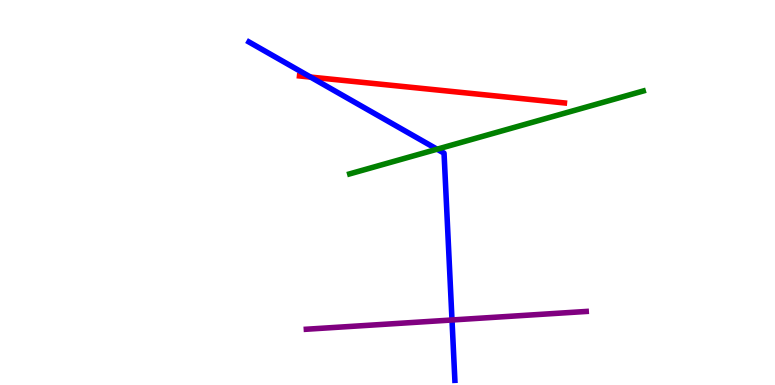[{'lines': ['blue', 'red'], 'intersections': [{'x': 4.01, 'y': 8.0}]}, {'lines': ['green', 'red'], 'intersections': []}, {'lines': ['purple', 'red'], 'intersections': []}, {'lines': ['blue', 'green'], 'intersections': [{'x': 5.64, 'y': 6.12}]}, {'lines': ['blue', 'purple'], 'intersections': [{'x': 5.83, 'y': 1.69}]}, {'lines': ['green', 'purple'], 'intersections': []}]